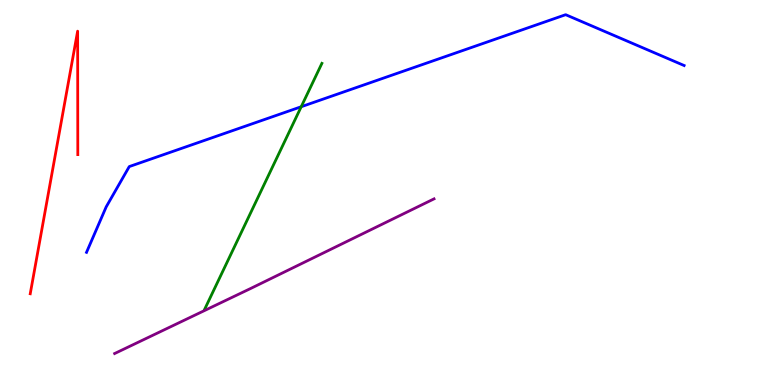[{'lines': ['blue', 'red'], 'intersections': []}, {'lines': ['green', 'red'], 'intersections': []}, {'lines': ['purple', 'red'], 'intersections': []}, {'lines': ['blue', 'green'], 'intersections': [{'x': 3.89, 'y': 7.23}]}, {'lines': ['blue', 'purple'], 'intersections': []}, {'lines': ['green', 'purple'], 'intersections': []}]